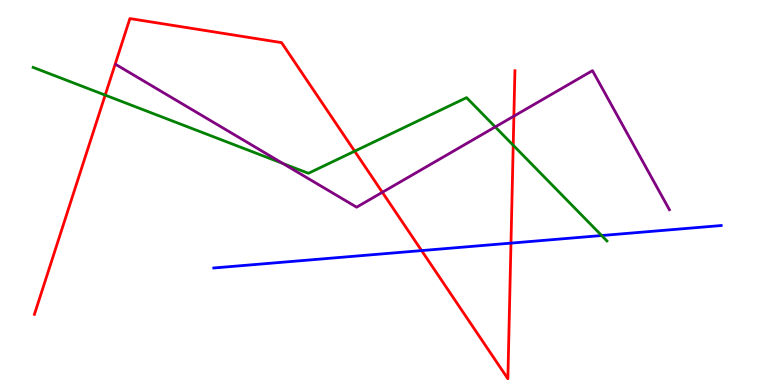[{'lines': ['blue', 'red'], 'intersections': [{'x': 5.44, 'y': 3.49}, {'x': 6.59, 'y': 3.69}]}, {'lines': ['green', 'red'], 'intersections': [{'x': 1.36, 'y': 7.53}, {'x': 4.58, 'y': 6.07}, {'x': 6.62, 'y': 6.23}]}, {'lines': ['purple', 'red'], 'intersections': [{'x': 4.93, 'y': 5.01}, {'x': 6.63, 'y': 6.98}]}, {'lines': ['blue', 'green'], 'intersections': [{'x': 7.76, 'y': 3.88}]}, {'lines': ['blue', 'purple'], 'intersections': []}, {'lines': ['green', 'purple'], 'intersections': [{'x': 3.65, 'y': 5.75}, {'x': 6.39, 'y': 6.7}]}]